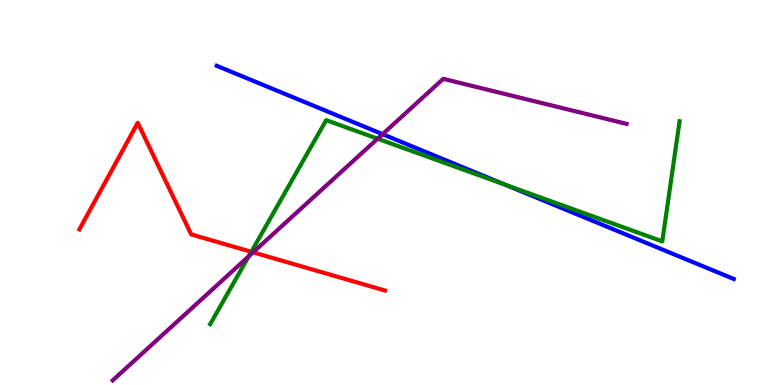[{'lines': ['blue', 'red'], 'intersections': []}, {'lines': ['green', 'red'], 'intersections': [{'x': 3.24, 'y': 3.46}]}, {'lines': ['purple', 'red'], 'intersections': [{'x': 3.27, 'y': 3.45}]}, {'lines': ['blue', 'green'], 'intersections': [{'x': 6.52, 'y': 5.2}]}, {'lines': ['blue', 'purple'], 'intersections': [{'x': 4.94, 'y': 6.51}]}, {'lines': ['green', 'purple'], 'intersections': [{'x': 3.21, 'y': 3.34}, {'x': 4.87, 'y': 6.4}]}]